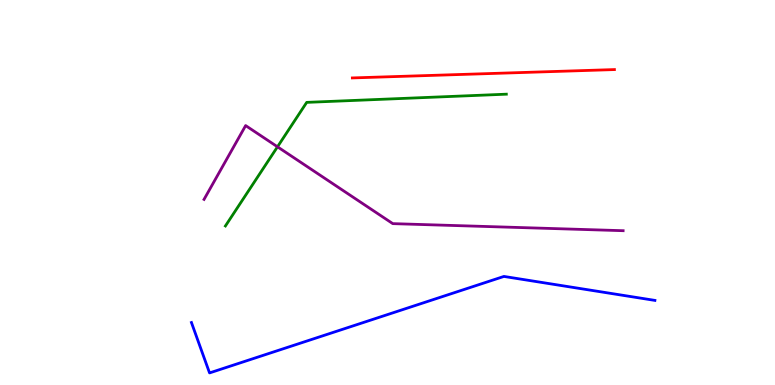[{'lines': ['blue', 'red'], 'intersections': []}, {'lines': ['green', 'red'], 'intersections': []}, {'lines': ['purple', 'red'], 'intersections': []}, {'lines': ['blue', 'green'], 'intersections': []}, {'lines': ['blue', 'purple'], 'intersections': []}, {'lines': ['green', 'purple'], 'intersections': [{'x': 3.58, 'y': 6.19}]}]